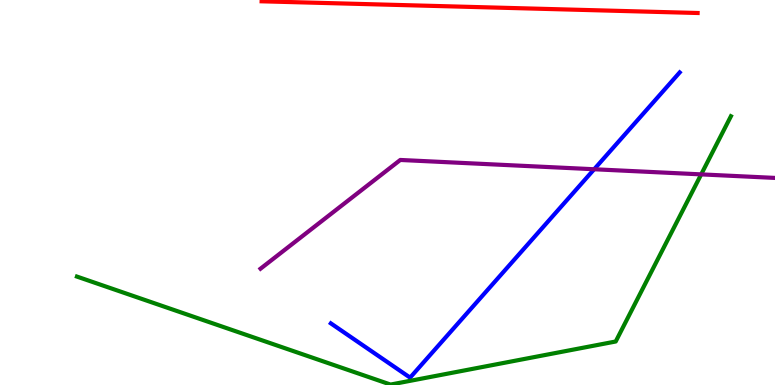[{'lines': ['blue', 'red'], 'intersections': []}, {'lines': ['green', 'red'], 'intersections': []}, {'lines': ['purple', 'red'], 'intersections': []}, {'lines': ['blue', 'green'], 'intersections': []}, {'lines': ['blue', 'purple'], 'intersections': [{'x': 7.67, 'y': 5.6}]}, {'lines': ['green', 'purple'], 'intersections': [{'x': 9.05, 'y': 5.47}]}]